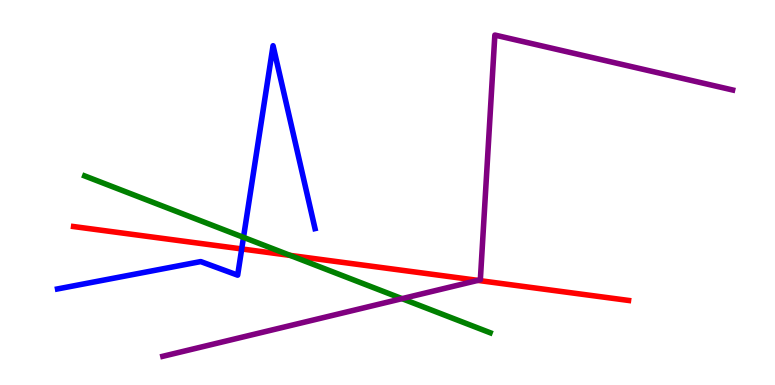[{'lines': ['blue', 'red'], 'intersections': [{'x': 3.12, 'y': 3.53}]}, {'lines': ['green', 'red'], 'intersections': [{'x': 3.74, 'y': 3.37}]}, {'lines': ['purple', 'red'], 'intersections': [{'x': 6.17, 'y': 2.72}]}, {'lines': ['blue', 'green'], 'intersections': [{'x': 3.14, 'y': 3.84}]}, {'lines': ['blue', 'purple'], 'intersections': []}, {'lines': ['green', 'purple'], 'intersections': [{'x': 5.19, 'y': 2.24}]}]